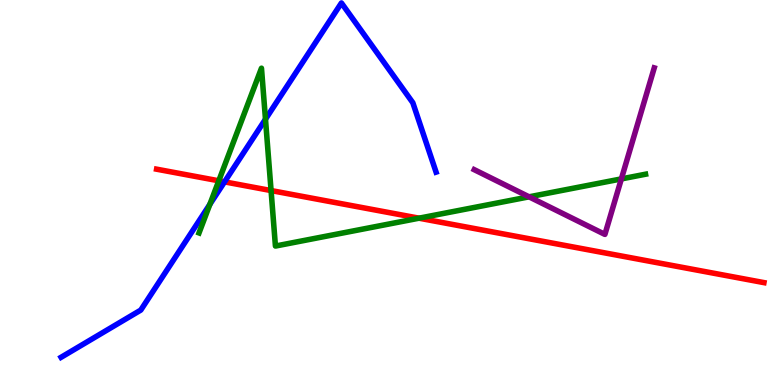[{'lines': ['blue', 'red'], 'intersections': [{'x': 2.9, 'y': 5.28}]}, {'lines': ['green', 'red'], 'intersections': [{'x': 2.82, 'y': 5.3}, {'x': 3.5, 'y': 5.05}, {'x': 5.41, 'y': 4.33}]}, {'lines': ['purple', 'red'], 'intersections': []}, {'lines': ['blue', 'green'], 'intersections': [{'x': 2.71, 'y': 4.69}, {'x': 3.43, 'y': 6.9}]}, {'lines': ['blue', 'purple'], 'intersections': []}, {'lines': ['green', 'purple'], 'intersections': [{'x': 6.83, 'y': 4.89}, {'x': 8.02, 'y': 5.35}]}]